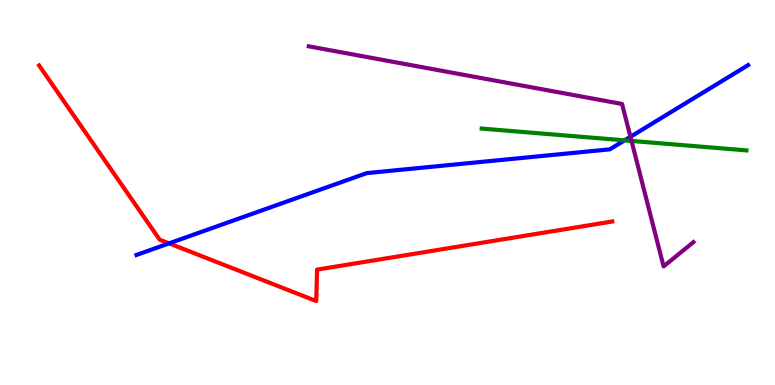[{'lines': ['blue', 'red'], 'intersections': [{'x': 2.18, 'y': 3.68}]}, {'lines': ['green', 'red'], 'intersections': []}, {'lines': ['purple', 'red'], 'intersections': []}, {'lines': ['blue', 'green'], 'intersections': [{'x': 8.06, 'y': 6.35}]}, {'lines': ['blue', 'purple'], 'intersections': [{'x': 8.13, 'y': 6.45}]}, {'lines': ['green', 'purple'], 'intersections': [{'x': 8.15, 'y': 6.34}]}]